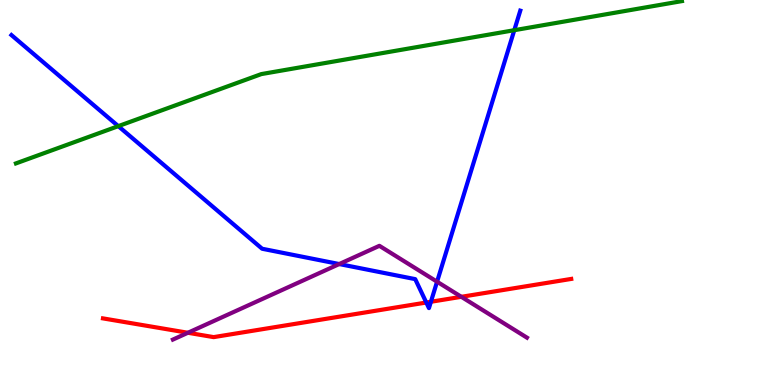[{'lines': ['blue', 'red'], 'intersections': [{'x': 5.5, 'y': 2.14}, {'x': 5.56, 'y': 2.16}]}, {'lines': ['green', 'red'], 'intersections': []}, {'lines': ['purple', 'red'], 'intersections': [{'x': 2.42, 'y': 1.36}, {'x': 5.95, 'y': 2.29}]}, {'lines': ['blue', 'green'], 'intersections': [{'x': 1.53, 'y': 6.72}, {'x': 6.64, 'y': 9.22}]}, {'lines': ['blue', 'purple'], 'intersections': [{'x': 4.38, 'y': 3.14}, {'x': 5.64, 'y': 2.68}]}, {'lines': ['green', 'purple'], 'intersections': []}]